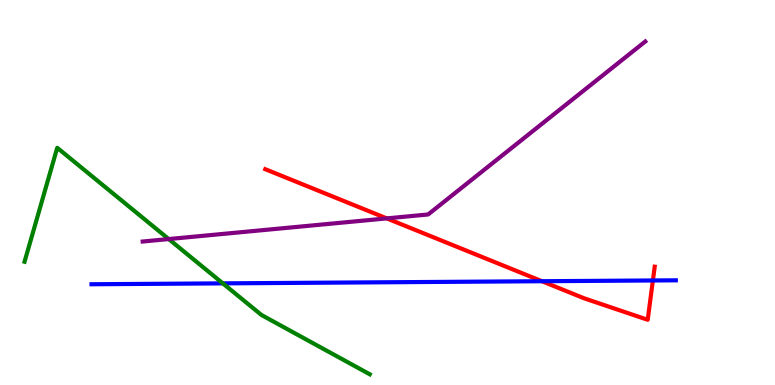[{'lines': ['blue', 'red'], 'intersections': [{'x': 6.99, 'y': 2.7}, {'x': 8.42, 'y': 2.72}]}, {'lines': ['green', 'red'], 'intersections': []}, {'lines': ['purple', 'red'], 'intersections': [{'x': 4.99, 'y': 4.33}]}, {'lines': ['blue', 'green'], 'intersections': [{'x': 2.88, 'y': 2.64}]}, {'lines': ['blue', 'purple'], 'intersections': []}, {'lines': ['green', 'purple'], 'intersections': [{'x': 2.18, 'y': 3.79}]}]